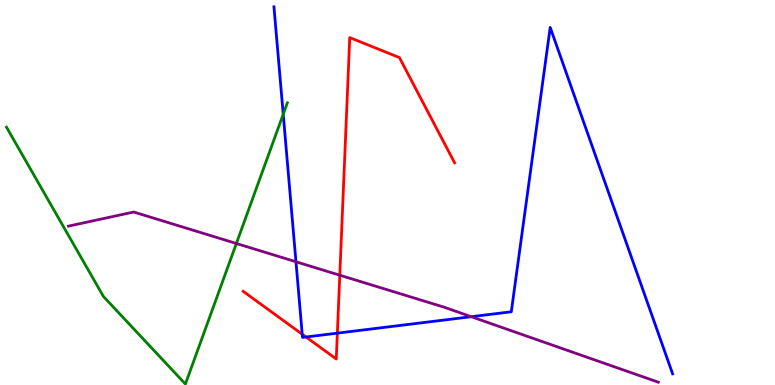[{'lines': ['blue', 'red'], 'intersections': [{'x': 3.9, 'y': 1.32}, {'x': 3.95, 'y': 1.25}, {'x': 4.35, 'y': 1.35}]}, {'lines': ['green', 'red'], 'intersections': []}, {'lines': ['purple', 'red'], 'intersections': [{'x': 4.38, 'y': 2.85}]}, {'lines': ['blue', 'green'], 'intersections': [{'x': 3.65, 'y': 7.03}]}, {'lines': ['blue', 'purple'], 'intersections': [{'x': 3.82, 'y': 3.2}, {'x': 6.08, 'y': 1.77}]}, {'lines': ['green', 'purple'], 'intersections': [{'x': 3.05, 'y': 3.68}]}]